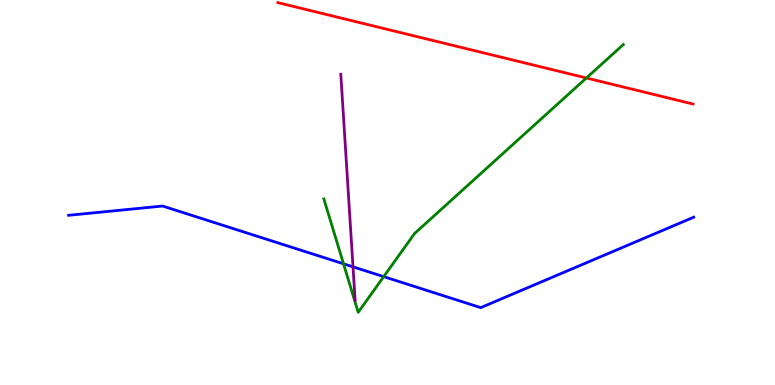[{'lines': ['blue', 'red'], 'intersections': []}, {'lines': ['green', 'red'], 'intersections': [{'x': 7.57, 'y': 7.97}]}, {'lines': ['purple', 'red'], 'intersections': []}, {'lines': ['blue', 'green'], 'intersections': [{'x': 4.43, 'y': 3.15}, {'x': 4.95, 'y': 2.81}]}, {'lines': ['blue', 'purple'], 'intersections': [{'x': 4.55, 'y': 3.07}]}, {'lines': ['green', 'purple'], 'intersections': []}]